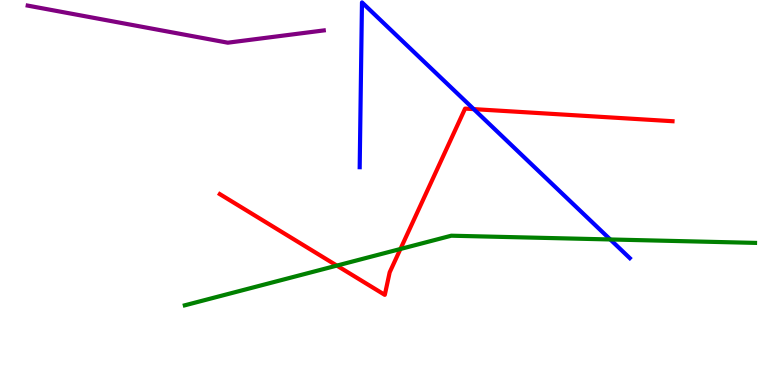[{'lines': ['blue', 'red'], 'intersections': [{'x': 6.11, 'y': 7.17}]}, {'lines': ['green', 'red'], 'intersections': [{'x': 4.35, 'y': 3.1}, {'x': 5.17, 'y': 3.53}]}, {'lines': ['purple', 'red'], 'intersections': []}, {'lines': ['blue', 'green'], 'intersections': [{'x': 7.87, 'y': 3.78}]}, {'lines': ['blue', 'purple'], 'intersections': []}, {'lines': ['green', 'purple'], 'intersections': []}]